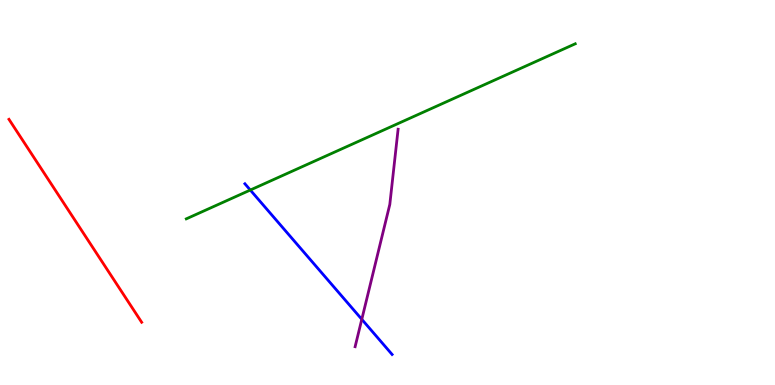[{'lines': ['blue', 'red'], 'intersections': []}, {'lines': ['green', 'red'], 'intersections': []}, {'lines': ['purple', 'red'], 'intersections': []}, {'lines': ['blue', 'green'], 'intersections': [{'x': 3.23, 'y': 5.06}]}, {'lines': ['blue', 'purple'], 'intersections': [{'x': 4.67, 'y': 1.71}]}, {'lines': ['green', 'purple'], 'intersections': []}]